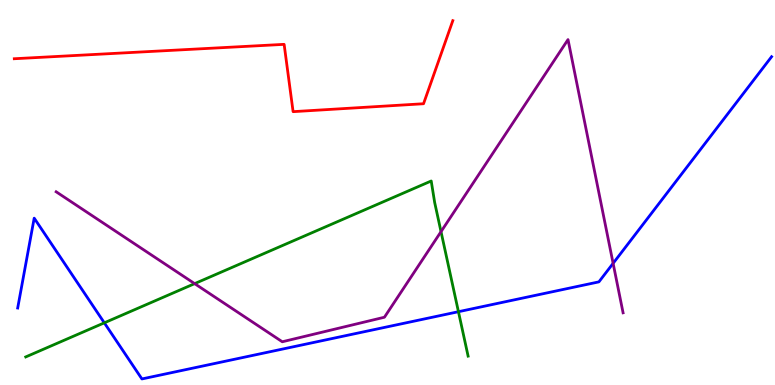[{'lines': ['blue', 'red'], 'intersections': []}, {'lines': ['green', 'red'], 'intersections': []}, {'lines': ['purple', 'red'], 'intersections': []}, {'lines': ['blue', 'green'], 'intersections': [{'x': 1.35, 'y': 1.61}, {'x': 5.92, 'y': 1.9}]}, {'lines': ['blue', 'purple'], 'intersections': [{'x': 7.91, 'y': 3.16}]}, {'lines': ['green', 'purple'], 'intersections': [{'x': 2.51, 'y': 2.63}, {'x': 5.69, 'y': 3.98}]}]